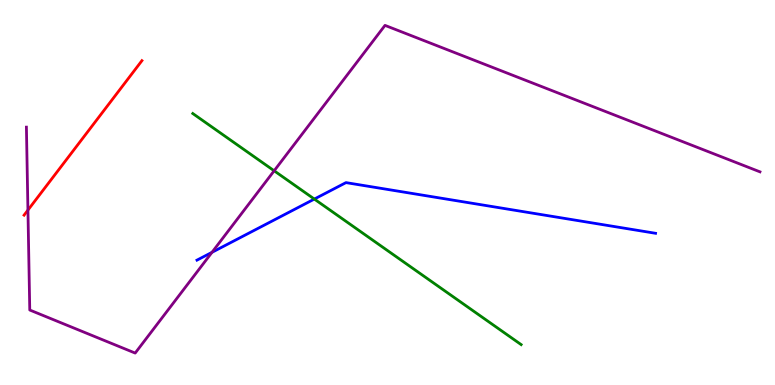[{'lines': ['blue', 'red'], 'intersections': []}, {'lines': ['green', 'red'], 'intersections': []}, {'lines': ['purple', 'red'], 'intersections': [{'x': 0.36, 'y': 4.54}]}, {'lines': ['blue', 'green'], 'intersections': [{'x': 4.06, 'y': 4.83}]}, {'lines': ['blue', 'purple'], 'intersections': [{'x': 2.74, 'y': 3.45}]}, {'lines': ['green', 'purple'], 'intersections': [{'x': 3.54, 'y': 5.56}]}]